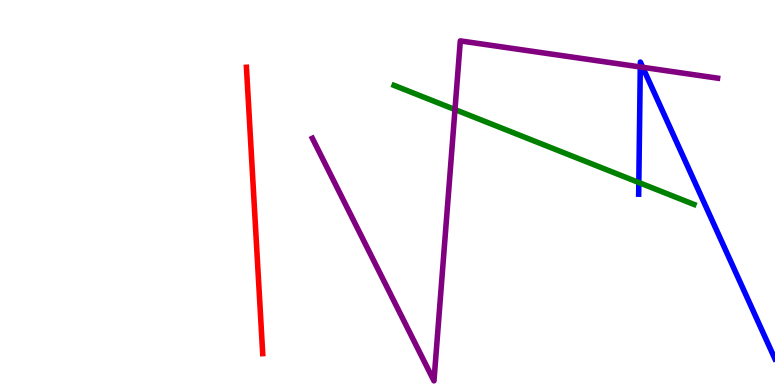[{'lines': ['blue', 'red'], 'intersections': []}, {'lines': ['green', 'red'], 'intersections': []}, {'lines': ['purple', 'red'], 'intersections': []}, {'lines': ['blue', 'green'], 'intersections': [{'x': 8.24, 'y': 5.26}]}, {'lines': ['blue', 'purple'], 'intersections': [{'x': 8.26, 'y': 8.26}, {'x': 8.29, 'y': 8.25}]}, {'lines': ['green', 'purple'], 'intersections': [{'x': 5.87, 'y': 7.15}]}]